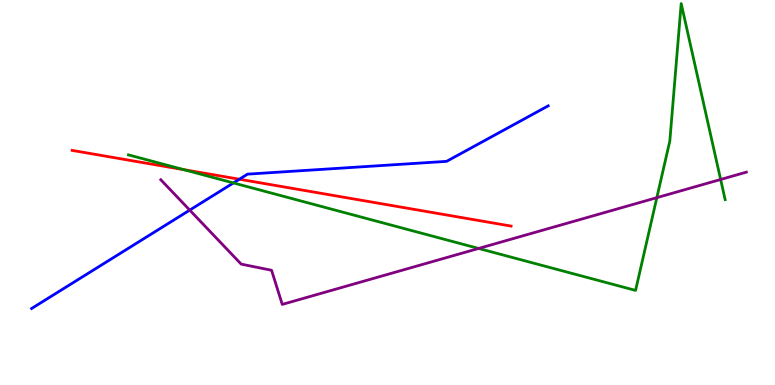[{'lines': ['blue', 'red'], 'intersections': [{'x': 3.09, 'y': 5.34}]}, {'lines': ['green', 'red'], 'intersections': [{'x': 2.37, 'y': 5.59}]}, {'lines': ['purple', 'red'], 'intersections': []}, {'lines': ['blue', 'green'], 'intersections': [{'x': 3.01, 'y': 5.25}]}, {'lines': ['blue', 'purple'], 'intersections': [{'x': 2.45, 'y': 4.54}]}, {'lines': ['green', 'purple'], 'intersections': [{'x': 6.18, 'y': 3.55}, {'x': 8.48, 'y': 4.87}, {'x': 9.3, 'y': 5.34}]}]